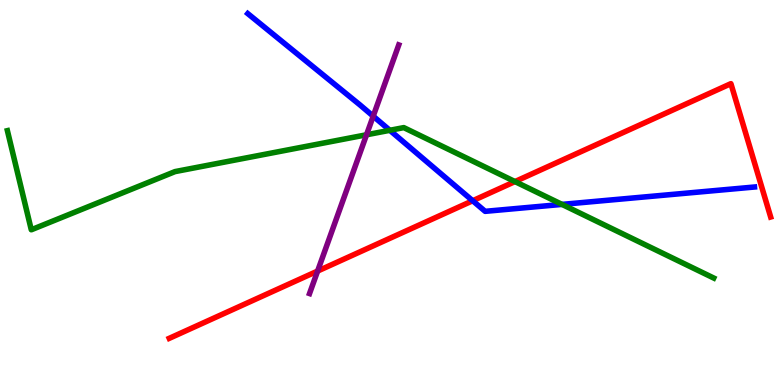[{'lines': ['blue', 'red'], 'intersections': [{'x': 6.1, 'y': 4.79}]}, {'lines': ['green', 'red'], 'intersections': [{'x': 6.64, 'y': 5.28}]}, {'lines': ['purple', 'red'], 'intersections': [{'x': 4.1, 'y': 2.96}]}, {'lines': ['blue', 'green'], 'intersections': [{'x': 5.03, 'y': 6.62}, {'x': 7.25, 'y': 4.69}]}, {'lines': ['blue', 'purple'], 'intersections': [{'x': 4.82, 'y': 6.98}]}, {'lines': ['green', 'purple'], 'intersections': [{'x': 4.73, 'y': 6.5}]}]